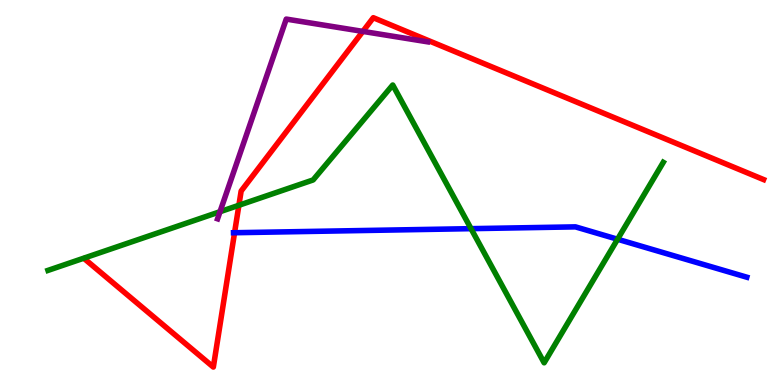[{'lines': ['blue', 'red'], 'intersections': [{'x': 3.03, 'y': 3.96}]}, {'lines': ['green', 'red'], 'intersections': [{'x': 3.08, 'y': 4.67}]}, {'lines': ['purple', 'red'], 'intersections': [{'x': 4.68, 'y': 9.18}]}, {'lines': ['blue', 'green'], 'intersections': [{'x': 6.08, 'y': 4.06}, {'x': 7.97, 'y': 3.79}]}, {'lines': ['blue', 'purple'], 'intersections': []}, {'lines': ['green', 'purple'], 'intersections': [{'x': 2.84, 'y': 4.5}]}]